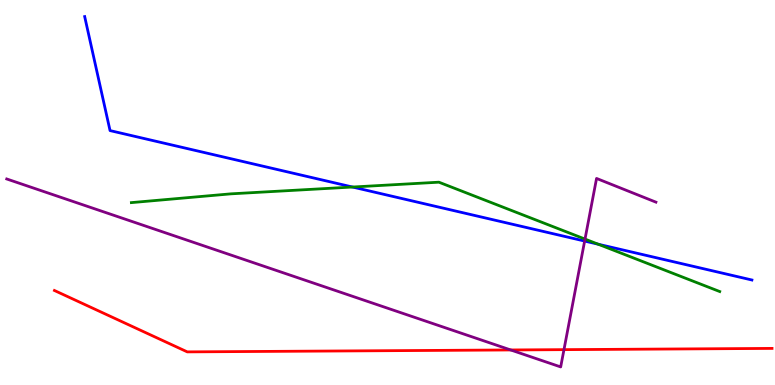[{'lines': ['blue', 'red'], 'intersections': []}, {'lines': ['green', 'red'], 'intersections': []}, {'lines': ['purple', 'red'], 'intersections': [{'x': 6.59, 'y': 0.91}, {'x': 7.28, 'y': 0.918}]}, {'lines': ['blue', 'green'], 'intersections': [{'x': 4.55, 'y': 5.14}, {'x': 7.72, 'y': 3.66}]}, {'lines': ['blue', 'purple'], 'intersections': [{'x': 7.54, 'y': 3.74}]}, {'lines': ['green', 'purple'], 'intersections': [{'x': 7.55, 'y': 3.79}]}]